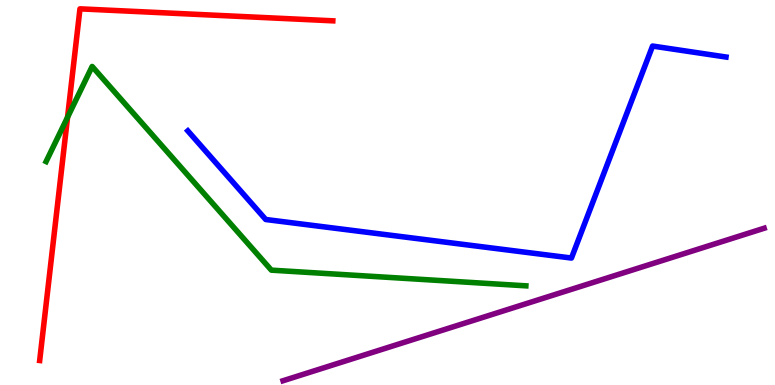[{'lines': ['blue', 'red'], 'intersections': []}, {'lines': ['green', 'red'], 'intersections': [{'x': 0.872, 'y': 6.95}]}, {'lines': ['purple', 'red'], 'intersections': []}, {'lines': ['blue', 'green'], 'intersections': []}, {'lines': ['blue', 'purple'], 'intersections': []}, {'lines': ['green', 'purple'], 'intersections': []}]